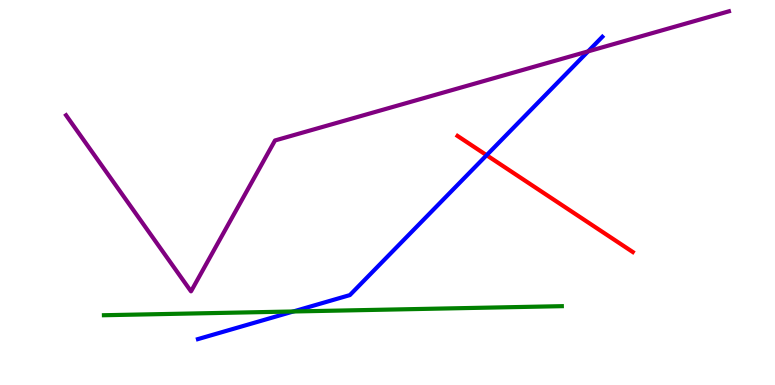[{'lines': ['blue', 'red'], 'intersections': [{'x': 6.28, 'y': 5.97}]}, {'lines': ['green', 'red'], 'intersections': []}, {'lines': ['purple', 'red'], 'intersections': []}, {'lines': ['blue', 'green'], 'intersections': [{'x': 3.78, 'y': 1.91}]}, {'lines': ['blue', 'purple'], 'intersections': [{'x': 7.59, 'y': 8.67}]}, {'lines': ['green', 'purple'], 'intersections': []}]